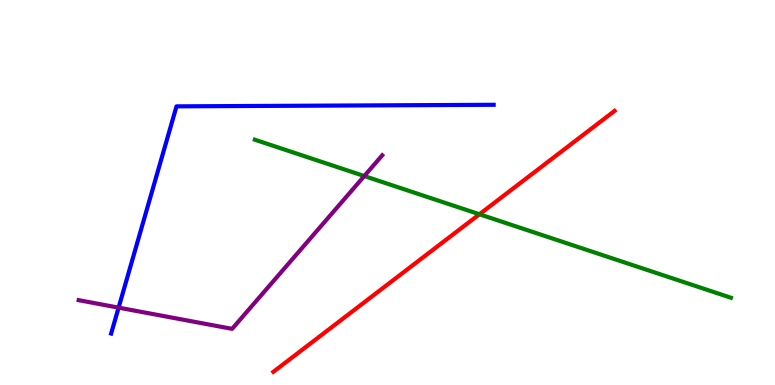[{'lines': ['blue', 'red'], 'intersections': []}, {'lines': ['green', 'red'], 'intersections': [{'x': 6.19, 'y': 4.43}]}, {'lines': ['purple', 'red'], 'intersections': []}, {'lines': ['blue', 'green'], 'intersections': []}, {'lines': ['blue', 'purple'], 'intersections': [{'x': 1.53, 'y': 2.01}]}, {'lines': ['green', 'purple'], 'intersections': [{'x': 4.7, 'y': 5.43}]}]